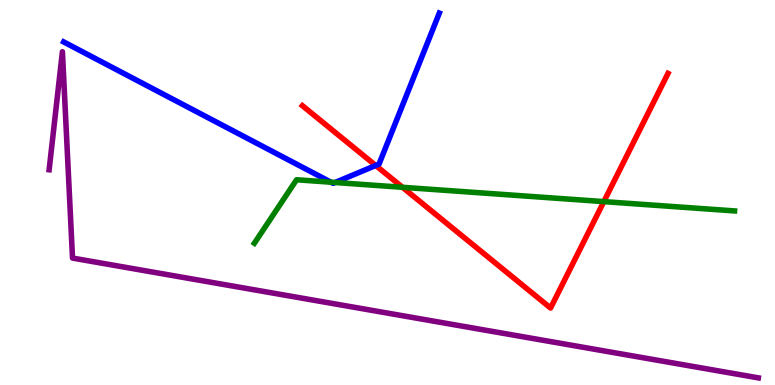[{'lines': ['blue', 'red'], 'intersections': [{'x': 4.85, 'y': 5.7}]}, {'lines': ['green', 'red'], 'intersections': [{'x': 5.19, 'y': 5.14}, {'x': 7.79, 'y': 4.76}]}, {'lines': ['purple', 'red'], 'intersections': []}, {'lines': ['blue', 'green'], 'intersections': [{'x': 4.27, 'y': 5.27}, {'x': 4.32, 'y': 5.26}]}, {'lines': ['blue', 'purple'], 'intersections': []}, {'lines': ['green', 'purple'], 'intersections': []}]